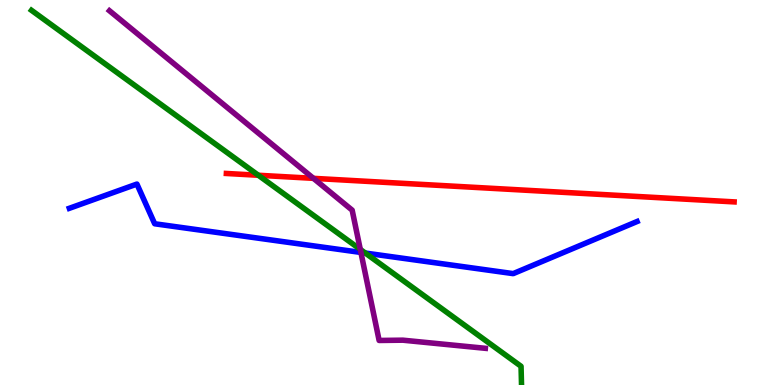[{'lines': ['blue', 'red'], 'intersections': []}, {'lines': ['green', 'red'], 'intersections': [{'x': 3.33, 'y': 5.45}]}, {'lines': ['purple', 'red'], 'intersections': [{'x': 4.04, 'y': 5.37}]}, {'lines': ['blue', 'green'], 'intersections': [{'x': 4.71, 'y': 3.43}]}, {'lines': ['blue', 'purple'], 'intersections': [{'x': 4.66, 'y': 3.44}]}, {'lines': ['green', 'purple'], 'intersections': [{'x': 4.65, 'y': 3.52}]}]